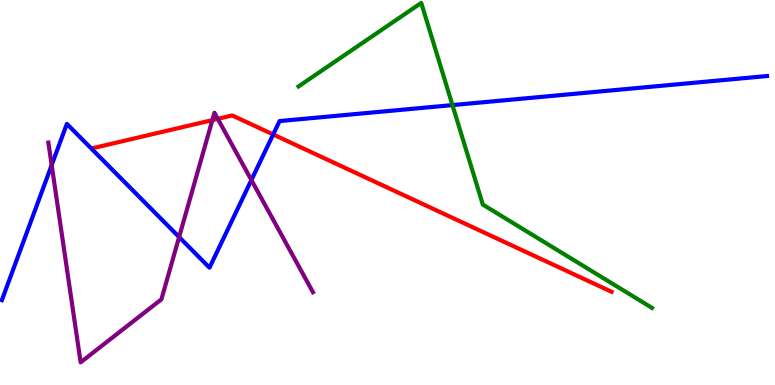[{'lines': ['blue', 'red'], 'intersections': [{'x': 3.52, 'y': 6.51}]}, {'lines': ['green', 'red'], 'intersections': []}, {'lines': ['purple', 'red'], 'intersections': [{'x': 2.74, 'y': 6.88}, {'x': 2.81, 'y': 6.91}]}, {'lines': ['blue', 'green'], 'intersections': [{'x': 5.84, 'y': 7.27}]}, {'lines': ['blue', 'purple'], 'intersections': [{'x': 0.667, 'y': 5.71}, {'x': 2.31, 'y': 3.84}, {'x': 3.24, 'y': 5.32}]}, {'lines': ['green', 'purple'], 'intersections': []}]